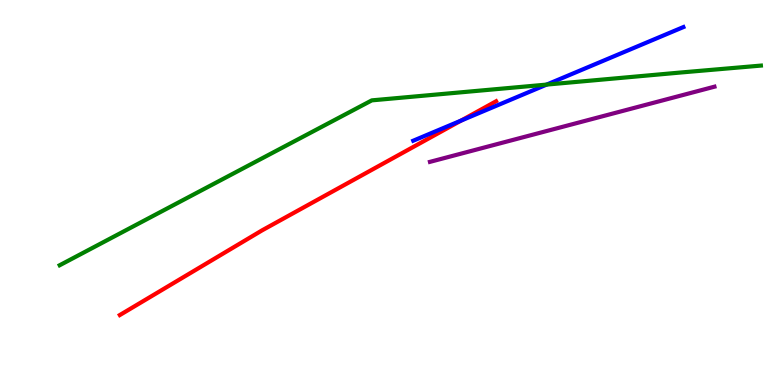[{'lines': ['blue', 'red'], 'intersections': [{'x': 5.95, 'y': 6.87}]}, {'lines': ['green', 'red'], 'intersections': []}, {'lines': ['purple', 'red'], 'intersections': []}, {'lines': ['blue', 'green'], 'intersections': [{'x': 7.05, 'y': 7.8}]}, {'lines': ['blue', 'purple'], 'intersections': []}, {'lines': ['green', 'purple'], 'intersections': []}]